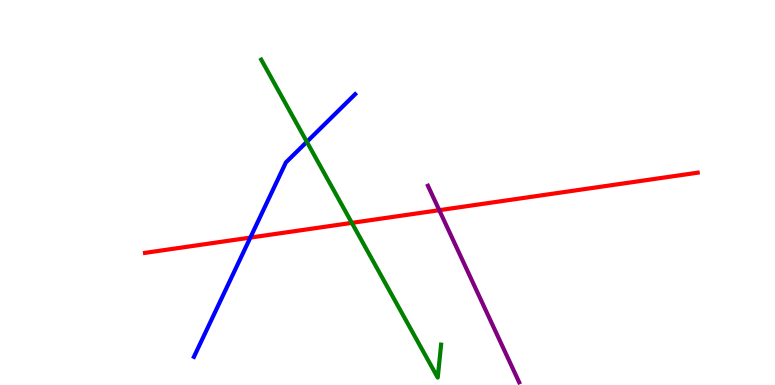[{'lines': ['blue', 'red'], 'intersections': [{'x': 3.23, 'y': 3.83}]}, {'lines': ['green', 'red'], 'intersections': [{'x': 4.54, 'y': 4.21}]}, {'lines': ['purple', 'red'], 'intersections': [{'x': 5.67, 'y': 4.54}]}, {'lines': ['blue', 'green'], 'intersections': [{'x': 3.96, 'y': 6.32}]}, {'lines': ['blue', 'purple'], 'intersections': []}, {'lines': ['green', 'purple'], 'intersections': []}]